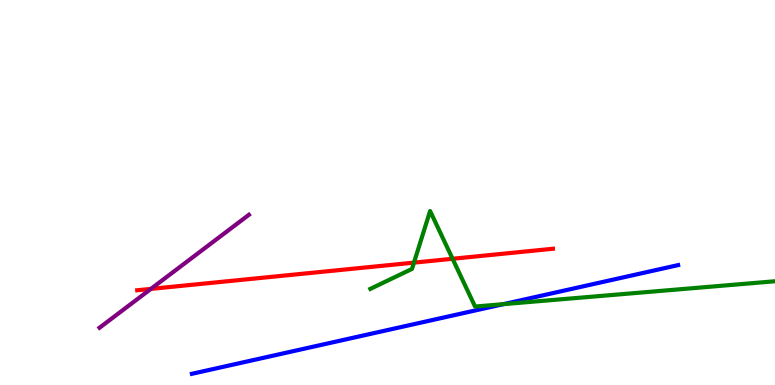[{'lines': ['blue', 'red'], 'intersections': []}, {'lines': ['green', 'red'], 'intersections': [{'x': 5.34, 'y': 3.18}, {'x': 5.84, 'y': 3.28}]}, {'lines': ['purple', 'red'], 'intersections': [{'x': 1.95, 'y': 2.5}]}, {'lines': ['blue', 'green'], 'intersections': [{'x': 6.5, 'y': 2.1}]}, {'lines': ['blue', 'purple'], 'intersections': []}, {'lines': ['green', 'purple'], 'intersections': []}]